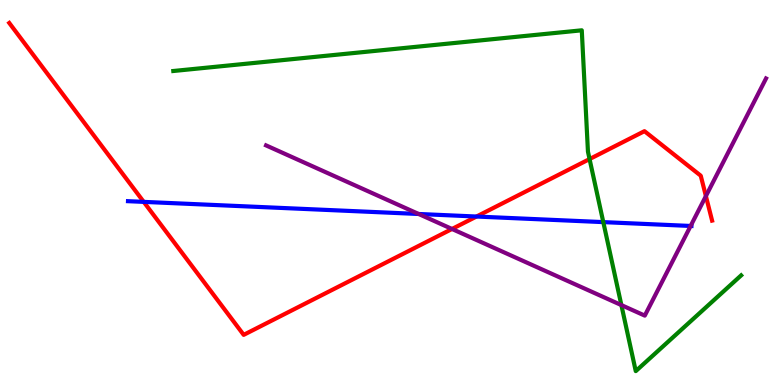[{'lines': ['blue', 'red'], 'intersections': [{'x': 1.85, 'y': 4.76}, {'x': 6.15, 'y': 4.38}]}, {'lines': ['green', 'red'], 'intersections': [{'x': 7.61, 'y': 5.87}]}, {'lines': ['purple', 'red'], 'intersections': [{'x': 5.83, 'y': 4.05}, {'x': 9.11, 'y': 4.91}]}, {'lines': ['blue', 'green'], 'intersections': [{'x': 7.78, 'y': 4.23}]}, {'lines': ['blue', 'purple'], 'intersections': [{'x': 5.4, 'y': 4.44}, {'x': 8.91, 'y': 4.13}]}, {'lines': ['green', 'purple'], 'intersections': [{'x': 8.02, 'y': 2.08}]}]